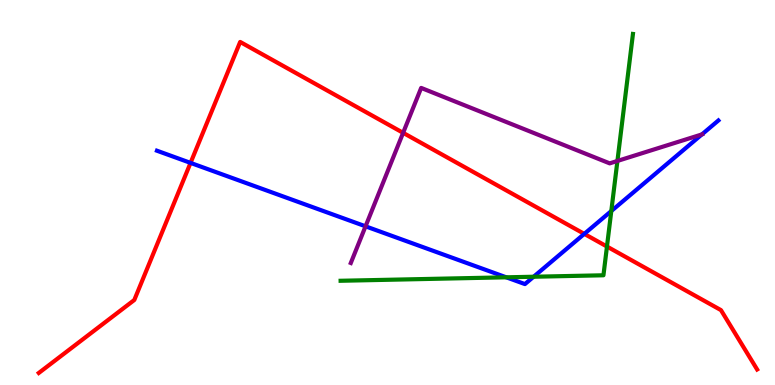[{'lines': ['blue', 'red'], 'intersections': [{'x': 2.46, 'y': 5.77}, {'x': 7.54, 'y': 3.93}]}, {'lines': ['green', 'red'], 'intersections': [{'x': 7.83, 'y': 3.6}]}, {'lines': ['purple', 'red'], 'intersections': [{'x': 5.2, 'y': 6.55}]}, {'lines': ['blue', 'green'], 'intersections': [{'x': 6.53, 'y': 2.8}, {'x': 6.89, 'y': 2.81}, {'x': 7.89, 'y': 4.52}]}, {'lines': ['blue', 'purple'], 'intersections': [{'x': 4.72, 'y': 4.12}, {'x': 9.06, 'y': 6.51}]}, {'lines': ['green', 'purple'], 'intersections': [{'x': 7.97, 'y': 5.82}]}]